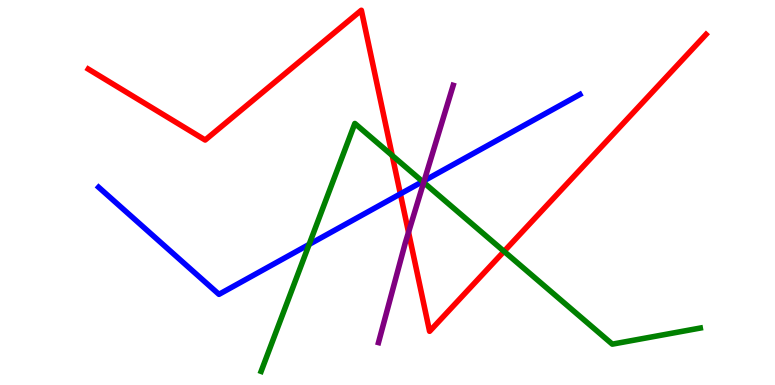[{'lines': ['blue', 'red'], 'intersections': [{'x': 5.17, 'y': 4.96}]}, {'lines': ['green', 'red'], 'intersections': [{'x': 5.06, 'y': 5.96}, {'x': 6.5, 'y': 3.47}]}, {'lines': ['purple', 'red'], 'intersections': [{'x': 5.27, 'y': 3.97}]}, {'lines': ['blue', 'green'], 'intersections': [{'x': 3.99, 'y': 3.65}, {'x': 5.45, 'y': 5.28}]}, {'lines': ['blue', 'purple'], 'intersections': [{'x': 5.47, 'y': 5.31}]}, {'lines': ['green', 'purple'], 'intersections': [{'x': 5.47, 'y': 5.26}]}]